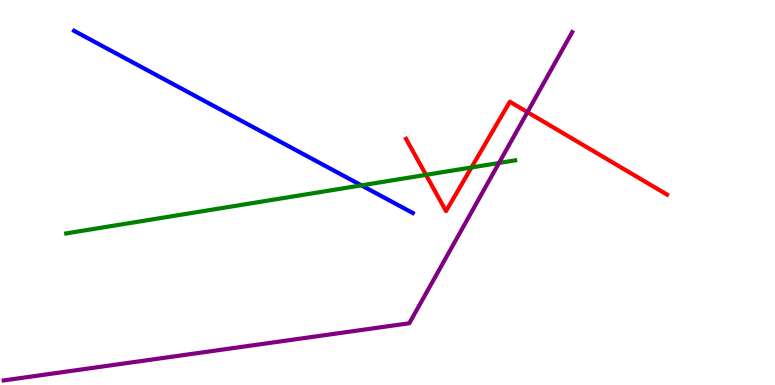[{'lines': ['blue', 'red'], 'intersections': []}, {'lines': ['green', 'red'], 'intersections': [{'x': 5.5, 'y': 5.46}, {'x': 6.08, 'y': 5.65}]}, {'lines': ['purple', 'red'], 'intersections': [{'x': 6.81, 'y': 7.09}]}, {'lines': ['blue', 'green'], 'intersections': [{'x': 4.66, 'y': 5.19}]}, {'lines': ['blue', 'purple'], 'intersections': []}, {'lines': ['green', 'purple'], 'intersections': [{'x': 6.44, 'y': 5.77}]}]